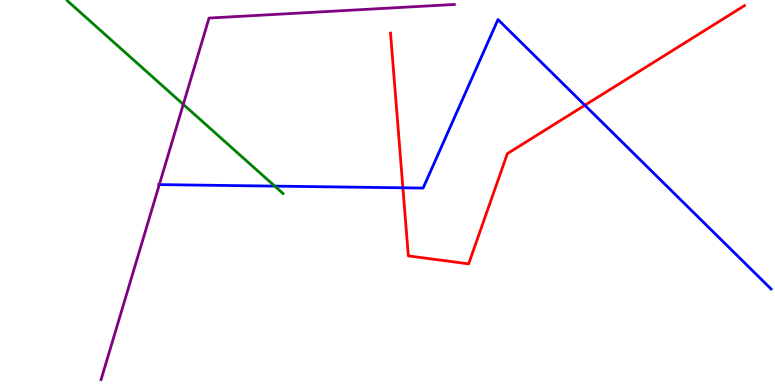[{'lines': ['blue', 'red'], 'intersections': [{'x': 5.2, 'y': 5.12}, {'x': 7.55, 'y': 7.27}]}, {'lines': ['green', 'red'], 'intersections': []}, {'lines': ['purple', 'red'], 'intersections': []}, {'lines': ['blue', 'green'], 'intersections': [{'x': 3.55, 'y': 5.17}]}, {'lines': ['blue', 'purple'], 'intersections': [{'x': 2.06, 'y': 5.21}]}, {'lines': ['green', 'purple'], 'intersections': [{'x': 2.36, 'y': 7.29}]}]